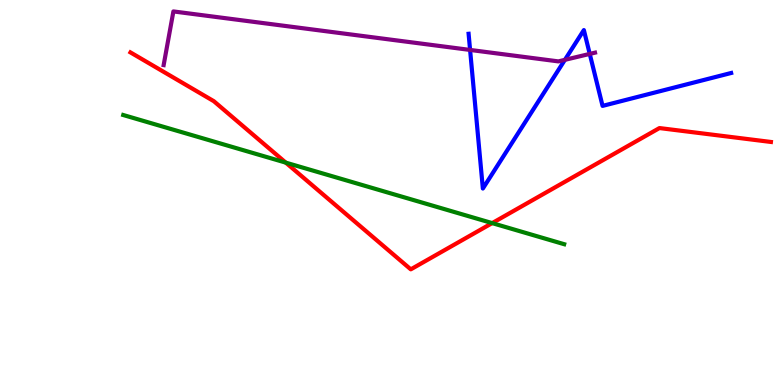[{'lines': ['blue', 'red'], 'intersections': []}, {'lines': ['green', 'red'], 'intersections': [{'x': 3.69, 'y': 5.78}, {'x': 6.35, 'y': 4.21}]}, {'lines': ['purple', 'red'], 'intersections': []}, {'lines': ['blue', 'green'], 'intersections': []}, {'lines': ['blue', 'purple'], 'intersections': [{'x': 6.07, 'y': 8.7}, {'x': 7.29, 'y': 8.45}, {'x': 7.61, 'y': 8.6}]}, {'lines': ['green', 'purple'], 'intersections': []}]